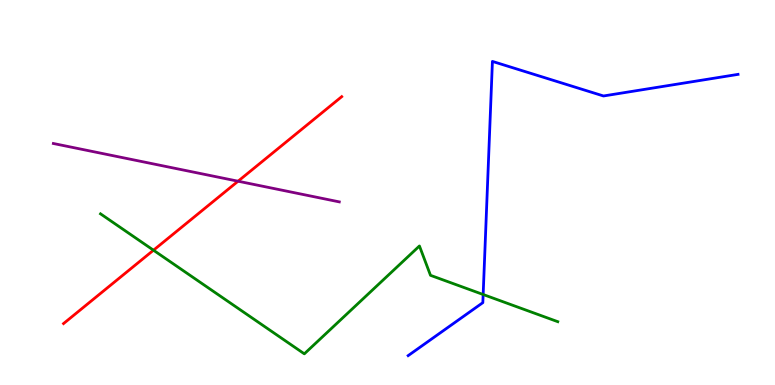[{'lines': ['blue', 'red'], 'intersections': []}, {'lines': ['green', 'red'], 'intersections': [{'x': 1.98, 'y': 3.5}]}, {'lines': ['purple', 'red'], 'intersections': [{'x': 3.07, 'y': 5.29}]}, {'lines': ['blue', 'green'], 'intersections': [{'x': 6.23, 'y': 2.35}]}, {'lines': ['blue', 'purple'], 'intersections': []}, {'lines': ['green', 'purple'], 'intersections': []}]